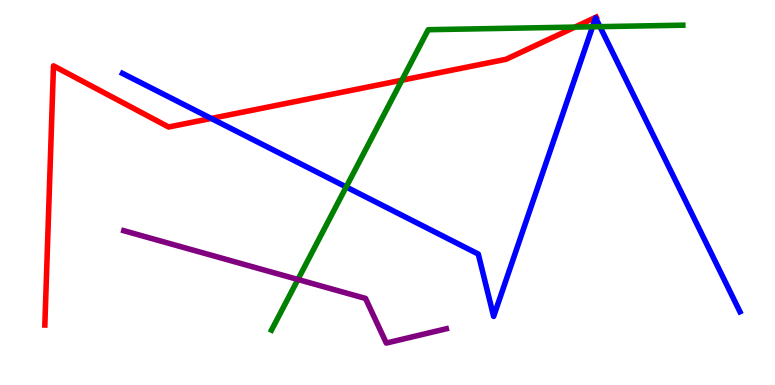[{'lines': ['blue', 'red'], 'intersections': [{'x': 2.73, 'y': 6.92}]}, {'lines': ['green', 'red'], 'intersections': [{'x': 5.19, 'y': 7.92}, {'x': 7.42, 'y': 9.3}]}, {'lines': ['purple', 'red'], 'intersections': []}, {'lines': ['blue', 'green'], 'intersections': [{'x': 4.47, 'y': 5.14}, {'x': 7.65, 'y': 9.3}, {'x': 7.74, 'y': 9.31}]}, {'lines': ['blue', 'purple'], 'intersections': []}, {'lines': ['green', 'purple'], 'intersections': [{'x': 3.84, 'y': 2.74}]}]